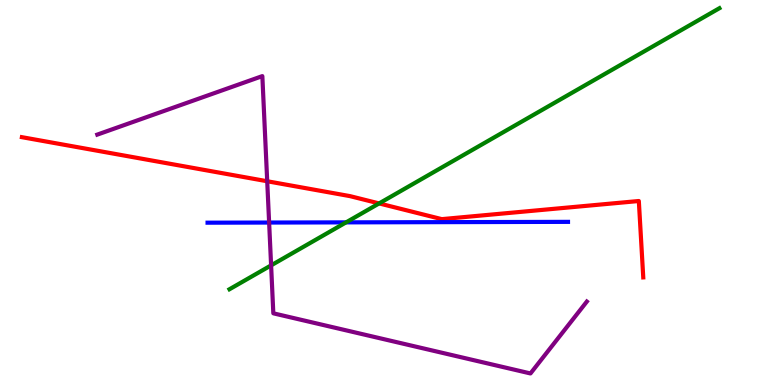[{'lines': ['blue', 'red'], 'intersections': []}, {'lines': ['green', 'red'], 'intersections': [{'x': 4.89, 'y': 4.72}]}, {'lines': ['purple', 'red'], 'intersections': [{'x': 3.45, 'y': 5.29}]}, {'lines': ['blue', 'green'], 'intersections': [{'x': 4.47, 'y': 4.22}]}, {'lines': ['blue', 'purple'], 'intersections': [{'x': 3.47, 'y': 4.22}]}, {'lines': ['green', 'purple'], 'intersections': [{'x': 3.5, 'y': 3.11}]}]